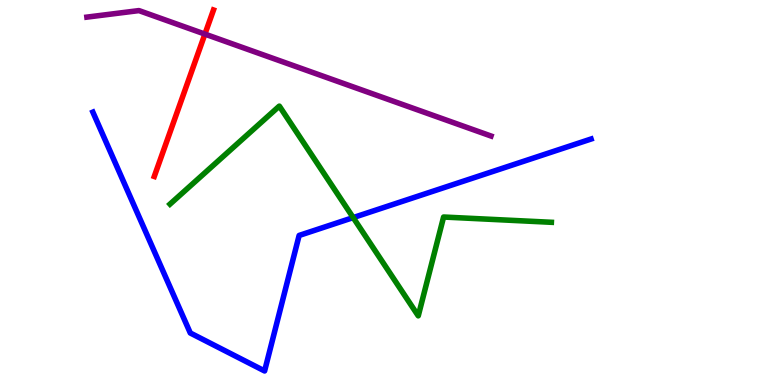[{'lines': ['blue', 'red'], 'intersections': []}, {'lines': ['green', 'red'], 'intersections': []}, {'lines': ['purple', 'red'], 'intersections': [{'x': 2.64, 'y': 9.11}]}, {'lines': ['blue', 'green'], 'intersections': [{'x': 4.56, 'y': 4.35}]}, {'lines': ['blue', 'purple'], 'intersections': []}, {'lines': ['green', 'purple'], 'intersections': []}]